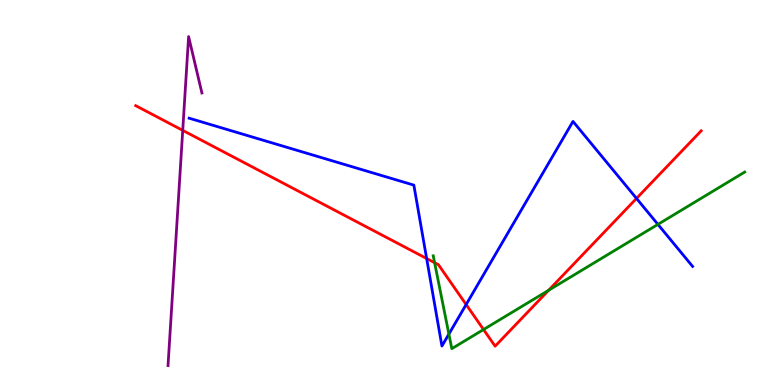[{'lines': ['blue', 'red'], 'intersections': [{'x': 5.51, 'y': 3.29}, {'x': 6.01, 'y': 2.09}, {'x': 8.21, 'y': 4.85}]}, {'lines': ['green', 'red'], 'intersections': [{'x': 5.61, 'y': 3.18}, {'x': 6.24, 'y': 1.44}, {'x': 7.08, 'y': 2.46}]}, {'lines': ['purple', 'red'], 'intersections': [{'x': 2.36, 'y': 6.61}]}, {'lines': ['blue', 'green'], 'intersections': [{'x': 5.79, 'y': 1.32}, {'x': 8.49, 'y': 4.17}]}, {'lines': ['blue', 'purple'], 'intersections': []}, {'lines': ['green', 'purple'], 'intersections': []}]